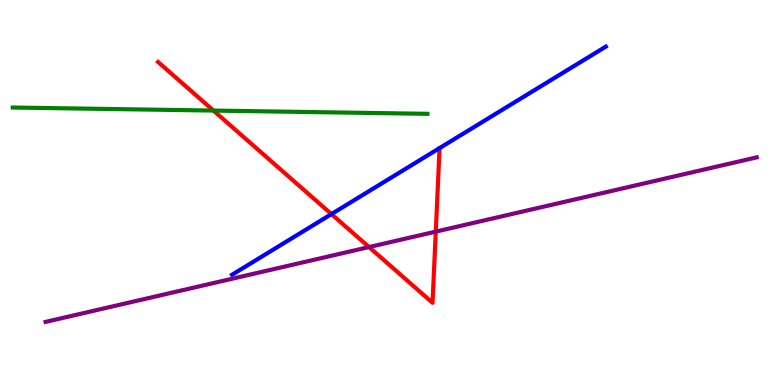[{'lines': ['blue', 'red'], 'intersections': [{'x': 4.28, 'y': 4.44}]}, {'lines': ['green', 'red'], 'intersections': [{'x': 2.75, 'y': 7.13}]}, {'lines': ['purple', 'red'], 'intersections': [{'x': 4.76, 'y': 3.58}, {'x': 5.62, 'y': 3.98}]}, {'lines': ['blue', 'green'], 'intersections': []}, {'lines': ['blue', 'purple'], 'intersections': []}, {'lines': ['green', 'purple'], 'intersections': []}]